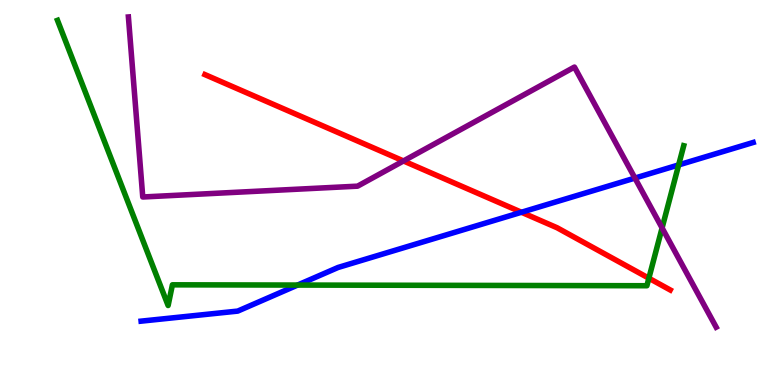[{'lines': ['blue', 'red'], 'intersections': [{'x': 6.73, 'y': 4.49}]}, {'lines': ['green', 'red'], 'intersections': [{'x': 8.37, 'y': 2.77}]}, {'lines': ['purple', 'red'], 'intersections': [{'x': 5.21, 'y': 5.82}]}, {'lines': ['blue', 'green'], 'intersections': [{'x': 3.84, 'y': 2.6}, {'x': 8.76, 'y': 5.72}]}, {'lines': ['blue', 'purple'], 'intersections': [{'x': 8.19, 'y': 5.37}]}, {'lines': ['green', 'purple'], 'intersections': [{'x': 8.54, 'y': 4.08}]}]